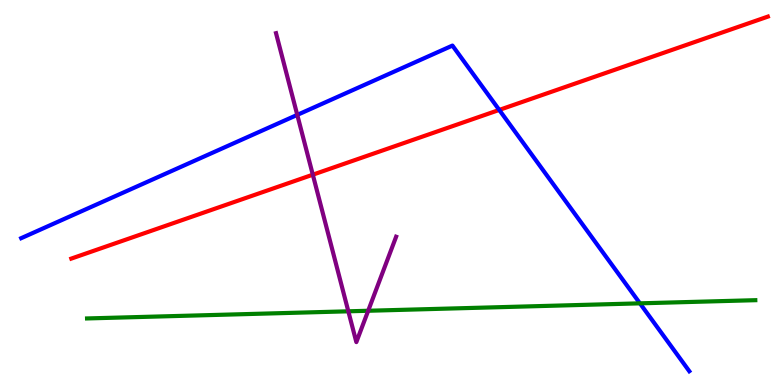[{'lines': ['blue', 'red'], 'intersections': [{'x': 6.44, 'y': 7.14}]}, {'lines': ['green', 'red'], 'intersections': []}, {'lines': ['purple', 'red'], 'intersections': [{'x': 4.04, 'y': 5.46}]}, {'lines': ['blue', 'green'], 'intersections': [{'x': 8.26, 'y': 2.12}]}, {'lines': ['blue', 'purple'], 'intersections': [{'x': 3.84, 'y': 7.02}]}, {'lines': ['green', 'purple'], 'intersections': [{'x': 4.49, 'y': 1.91}, {'x': 4.75, 'y': 1.93}]}]